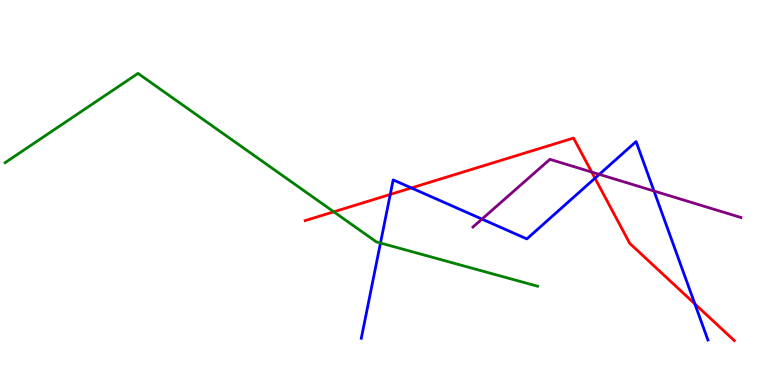[{'lines': ['blue', 'red'], 'intersections': [{'x': 5.04, 'y': 4.95}, {'x': 5.31, 'y': 5.12}, {'x': 7.68, 'y': 5.37}, {'x': 8.97, 'y': 2.11}]}, {'lines': ['green', 'red'], 'intersections': [{'x': 4.31, 'y': 4.5}]}, {'lines': ['purple', 'red'], 'intersections': [{'x': 7.63, 'y': 5.53}]}, {'lines': ['blue', 'green'], 'intersections': [{'x': 4.91, 'y': 3.69}]}, {'lines': ['blue', 'purple'], 'intersections': [{'x': 6.22, 'y': 4.31}, {'x': 7.73, 'y': 5.47}, {'x': 8.44, 'y': 5.04}]}, {'lines': ['green', 'purple'], 'intersections': []}]